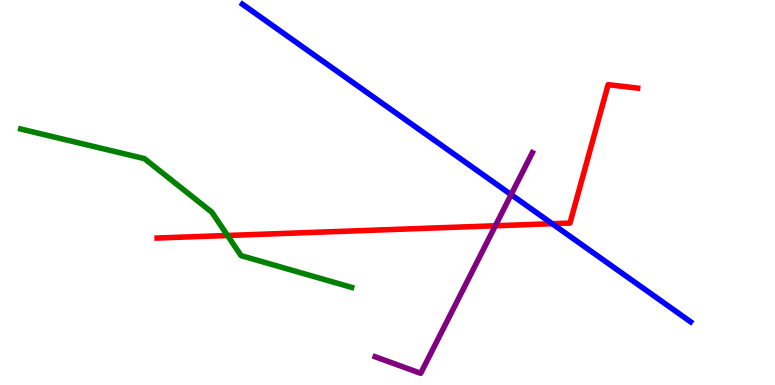[{'lines': ['blue', 'red'], 'intersections': [{'x': 7.13, 'y': 4.19}]}, {'lines': ['green', 'red'], 'intersections': [{'x': 2.94, 'y': 3.88}]}, {'lines': ['purple', 'red'], 'intersections': [{'x': 6.39, 'y': 4.14}]}, {'lines': ['blue', 'green'], 'intersections': []}, {'lines': ['blue', 'purple'], 'intersections': [{'x': 6.6, 'y': 4.94}]}, {'lines': ['green', 'purple'], 'intersections': []}]